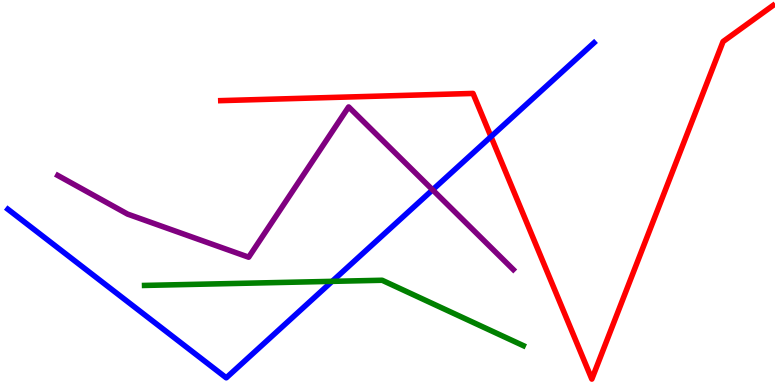[{'lines': ['blue', 'red'], 'intersections': [{'x': 6.34, 'y': 6.45}]}, {'lines': ['green', 'red'], 'intersections': []}, {'lines': ['purple', 'red'], 'intersections': []}, {'lines': ['blue', 'green'], 'intersections': [{'x': 4.29, 'y': 2.69}]}, {'lines': ['blue', 'purple'], 'intersections': [{'x': 5.58, 'y': 5.07}]}, {'lines': ['green', 'purple'], 'intersections': []}]